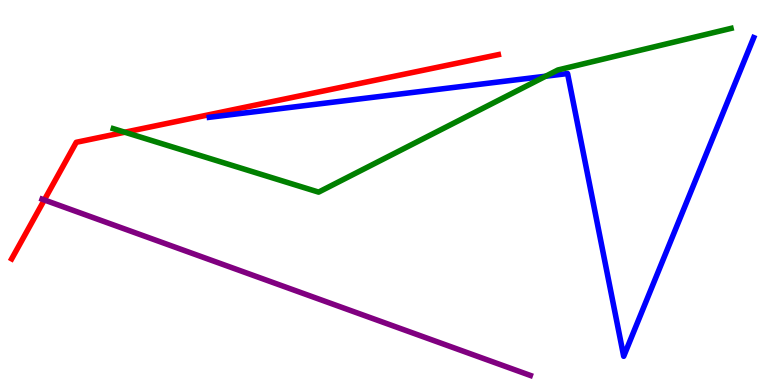[{'lines': ['blue', 'red'], 'intersections': []}, {'lines': ['green', 'red'], 'intersections': [{'x': 1.61, 'y': 6.57}]}, {'lines': ['purple', 'red'], 'intersections': [{'x': 0.572, 'y': 4.81}]}, {'lines': ['blue', 'green'], 'intersections': [{'x': 7.04, 'y': 8.02}]}, {'lines': ['blue', 'purple'], 'intersections': []}, {'lines': ['green', 'purple'], 'intersections': []}]